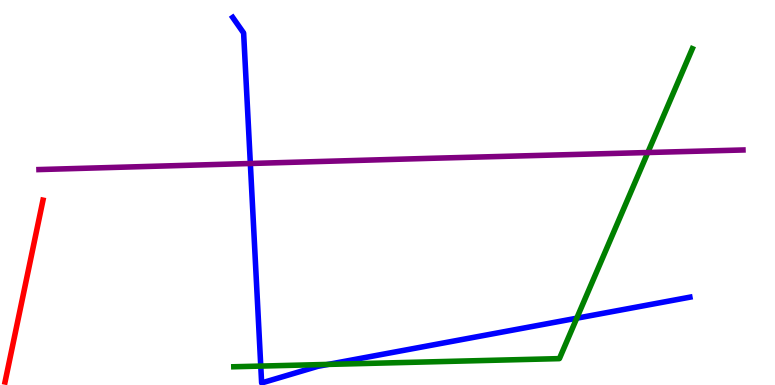[{'lines': ['blue', 'red'], 'intersections': []}, {'lines': ['green', 'red'], 'intersections': []}, {'lines': ['purple', 'red'], 'intersections': []}, {'lines': ['blue', 'green'], 'intersections': [{'x': 3.36, 'y': 0.491}, {'x': 4.23, 'y': 0.535}, {'x': 7.44, 'y': 1.73}]}, {'lines': ['blue', 'purple'], 'intersections': [{'x': 3.23, 'y': 5.75}]}, {'lines': ['green', 'purple'], 'intersections': [{'x': 8.36, 'y': 6.04}]}]